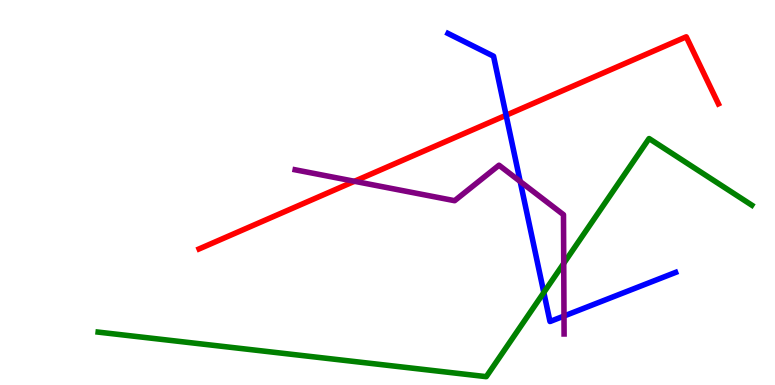[{'lines': ['blue', 'red'], 'intersections': [{'x': 6.53, 'y': 7.01}]}, {'lines': ['green', 'red'], 'intersections': []}, {'lines': ['purple', 'red'], 'intersections': [{'x': 4.57, 'y': 5.29}]}, {'lines': ['blue', 'green'], 'intersections': [{'x': 7.02, 'y': 2.4}]}, {'lines': ['blue', 'purple'], 'intersections': [{'x': 6.71, 'y': 5.29}, {'x': 7.28, 'y': 1.79}]}, {'lines': ['green', 'purple'], 'intersections': [{'x': 7.27, 'y': 3.16}]}]